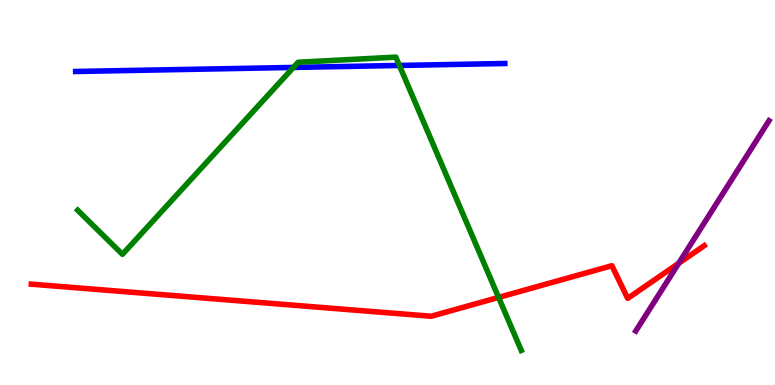[{'lines': ['blue', 'red'], 'intersections': []}, {'lines': ['green', 'red'], 'intersections': [{'x': 6.43, 'y': 2.28}]}, {'lines': ['purple', 'red'], 'intersections': [{'x': 8.76, 'y': 3.16}]}, {'lines': ['blue', 'green'], 'intersections': [{'x': 3.79, 'y': 8.25}, {'x': 5.15, 'y': 8.3}]}, {'lines': ['blue', 'purple'], 'intersections': []}, {'lines': ['green', 'purple'], 'intersections': []}]